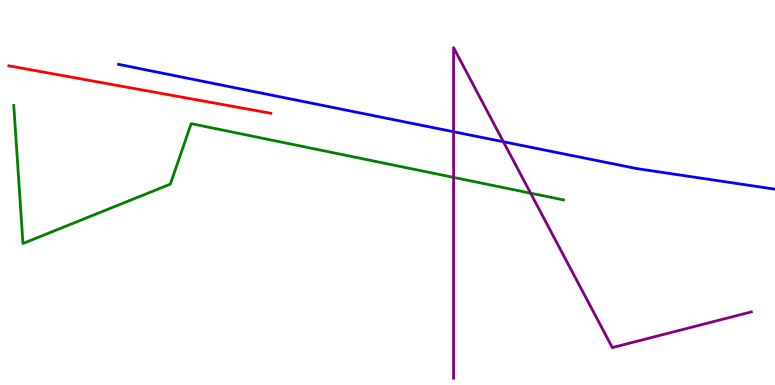[{'lines': ['blue', 'red'], 'intersections': []}, {'lines': ['green', 'red'], 'intersections': []}, {'lines': ['purple', 'red'], 'intersections': []}, {'lines': ['blue', 'green'], 'intersections': []}, {'lines': ['blue', 'purple'], 'intersections': [{'x': 5.85, 'y': 6.58}, {'x': 6.5, 'y': 6.32}]}, {'lines': ['green', 'purple'], 'intersections': [{'x': 5.85, 'y': 5.39}, {'x': 6.85, 'y': 4.98}]}]